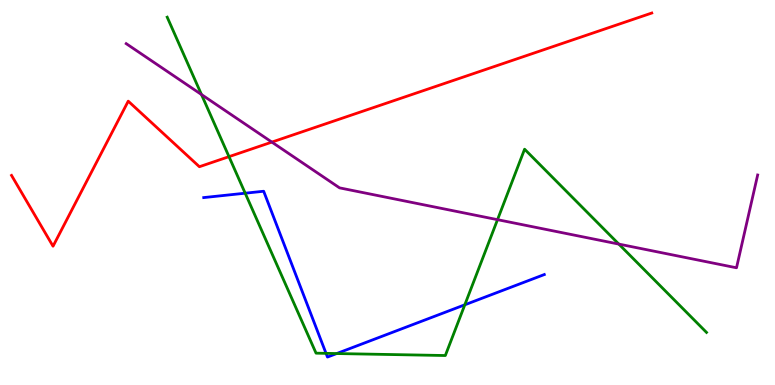[{'lines': ['blue', 'red'], 'intersections': []}, {'lines': ['green', 'red'], 'intersections': [{'x': 2.95, 'y': 5.93}]}, {'lines': ['purple', 'red'], 'intersections': [{'x': 3.51, 'y': 6.31}]}, {'lines': ['blue', 'green'], 'intersections': [{'x': 3.16, 'y': 4.98}, {'x': 4.21, 'y': 0.822}, {'x': 4.34, 'y': 0.817}, {'x': 6.0, 'y': 2.08}]}, {'lines': ['blue', 'purple'], 'intersections': []}, {'lines': ['green', 'purple'], 'intersections': [{'x': 2.6, 'y': 7.54}, {'x': 6.42, 'y': 4.29}, {'x': 7.98, 'y': 3.66}]}]